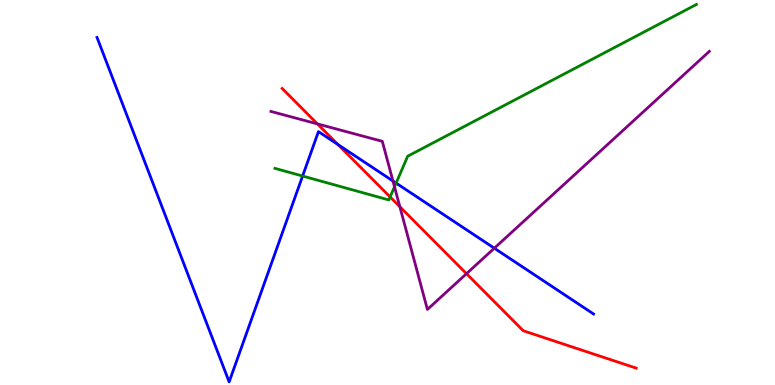[{'lines': ['blue', 'red'], 'intersections': [{'x': 4.36, 'y': 6.24}]}, {'lines': ['green', 'red'], 'intersections': [{'x': 5.03, 'y': 4.88}]}, {'lines': ['purple', 'red'], 'intersections': [{'x': 4.1, 'y': 6.78}, {'x': 5.16, 'y': 4.63}, {'x': 6.02, 'y': 2.89}]}, {'lines': ['blue', 'green'], 'intersections': [{'x': 3.9, 'y': 5.43}, {'x': 5.11, 'y': 5.24}]}, {'lines': ['blue', 'purple'], 'intersections': [{'x': 5.07, 'y': 5.3}, {'x': 6.38, 'y': 3.55}]}, {'lines': ['green', 'purple'], 'intersections': [{'x': 5.09, 'y': 5.15}]}]